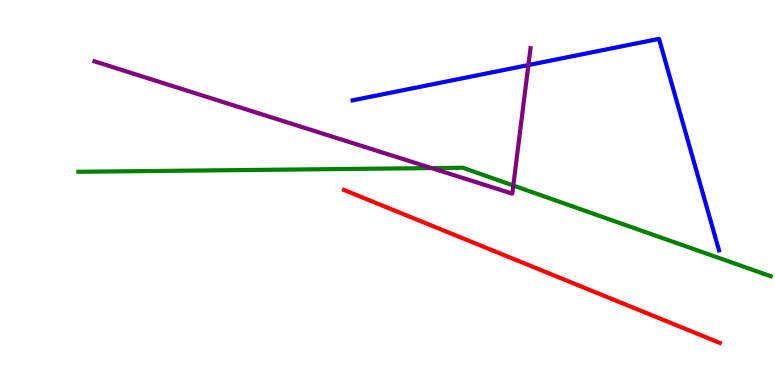[{'lines': ['blue', 'red'], 'intersections': []}, {'lines': ['green', 'red'], 'intersections': []}, {'lines': ['purple', 'red'], 'intersections': []}, {'lines': ['blue', 'green'], 'intersections': []}, {'lines': ['blue', 'purple'], 'intersections': [{'x': 6.82, 'y': 8.31}]}, {'lines': ['green', 'purple'], 'intersections': [{'x': 5.57, 'y': 5.63}, {'x': 6.62, 'y': 5.18}]}]